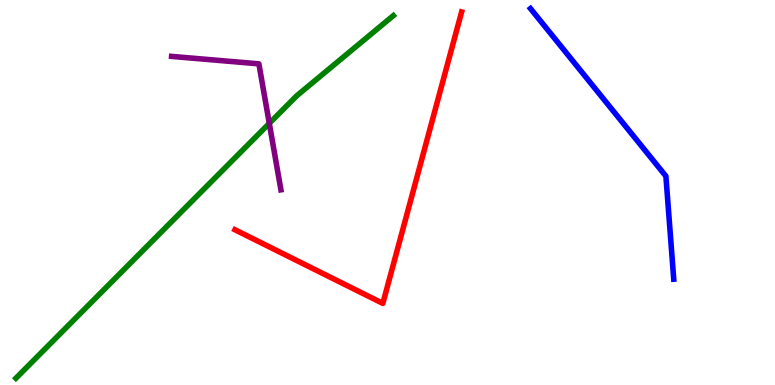[{'lines': ['blue', 'red'], 'intersections': []}, {'lines': ['green', 'red'], 'intersections': []}, {'lines': ['purple', 'red'], 'intersections': []}, {'lines': ['blue', 'green'], 'intersections': []}, {'lines': ['blue', 'purple'], 'intersections': []}, {'lines': ['green', 'purple'], 'intersections': [{'x': 3.47, 'y': 6.8}]}]